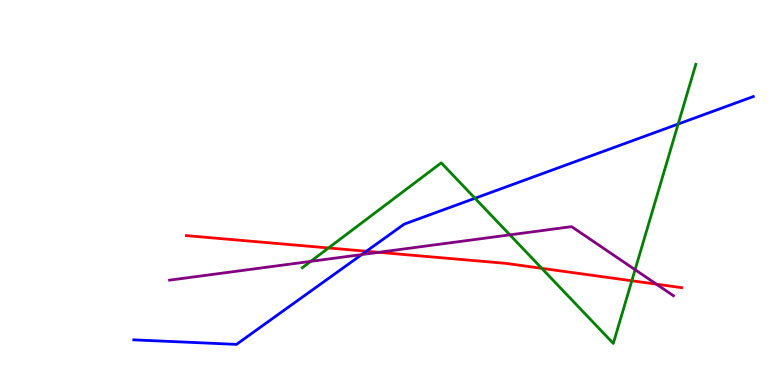[{'lines': ['blue', 'red'], 'intersections': [{'x': 4.73, 'y': 3.47}]}, {'lines': ['green', 'red'], 'intersections': [{'x': 4.24, 'y': 3.56}, {'x': 6.99, 'y': 3.03}, {'x': 8.15, 'y': 2.71}]}, {'lines': ['purple', 'red'], 'intersections': [{'x': 4.89, 'y': 3.45}, {'x': 8.47, 'y': 2.62}]}, {'lines': ['blue', 'green'], 'intersections': [{'x': 6.13, 'y': 4.85}, {'x': 8.75, 'y': 6.78}]}, {'lines': ['blue', 'purple'], 'intersections': [{'x': 4.67, 'y': 3.39}]}, {'lines': ['green', 'purple'], 'intersections': [{'x': 4.01, 'y': 3.21}, {'x': 6.58, 'y': 3.9}, {'x': 8.19, 'y': 2.99}]}]